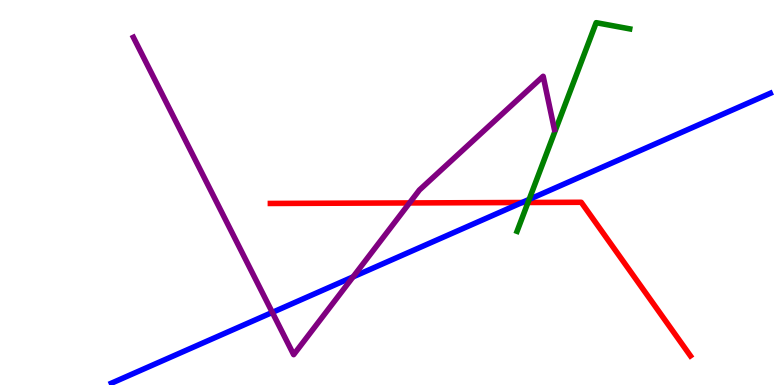[{'lines': ['blue', 'red'], 'intersections': [{'x': 6.74, 'y': 4.74}]}, {'lines': ['green', 'red'], 'intersections': [{'x': 6.81, 'y': 4.74}]}, {'lines': ['purple', 'red'], 'intersections': [{'x': 5.28, 'y': 4.73}]}, {'lines': ['blue', 'green'], 'intersections': [{'x': 6.83, 'y': 4.82}]}, {'lines': ['blue', 'purple'], 'intersections': [{'x': 3.51, 'y': 1.89}, {'x': 4.56, 'y': 2.81}]}, {'lines': ['green', 'purple'], 'intersections': []}]